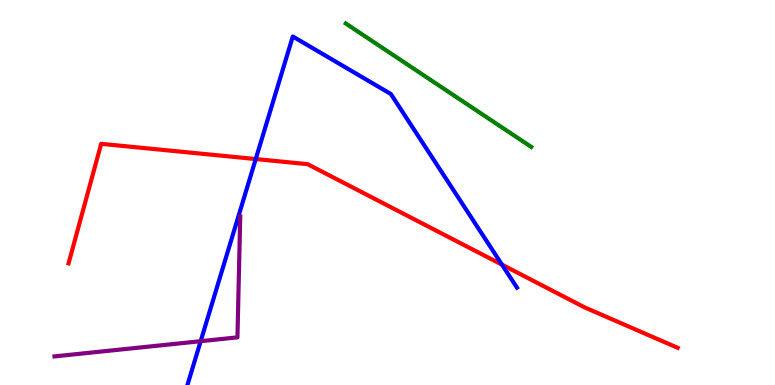[{'lines': ['blue', 'red'], 'intersections': [{'x': 3.3, 'y': 5.87}, {'x': 6.48, 'y': 3.13}]}, {'lines': ['green', 'red'], 'intersections': []}, {'lines': ['purple', 'red'], 'intersections': []}, {'lines': ['blue', 'green'], 'intersections': []}, {'lines': ['blue', 'purple'], 'intersections': [{'x': 2.59, 'y': 1.14}]}, {'lines': ['green', 'purple'], 'intersections': []}]